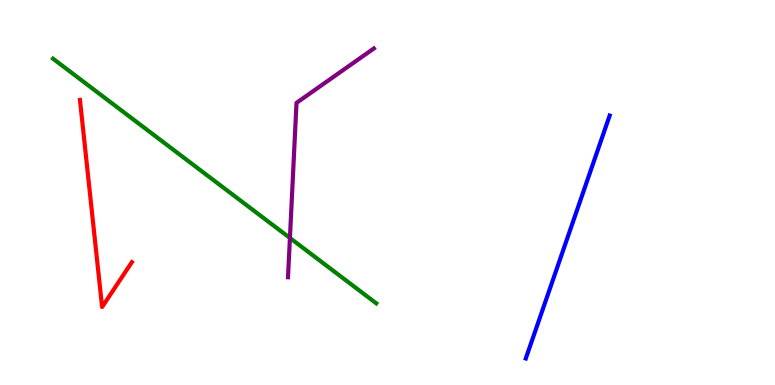[{'lines': ['blue', 'red'], 'intersections': []}, {'lines': ['green', 'red'], 'intersections': []}, {'lines': ['purple', 'red'], 'intersections': []}, {'lines': ['blue', 'green'], 'intersections': []}, {'lines': ['blue', 'purple'], 'intersections': []}, {'lines': ['green', 'purple'], 'intersections': [{'x': 3.74, 'y': 3.82}]}]